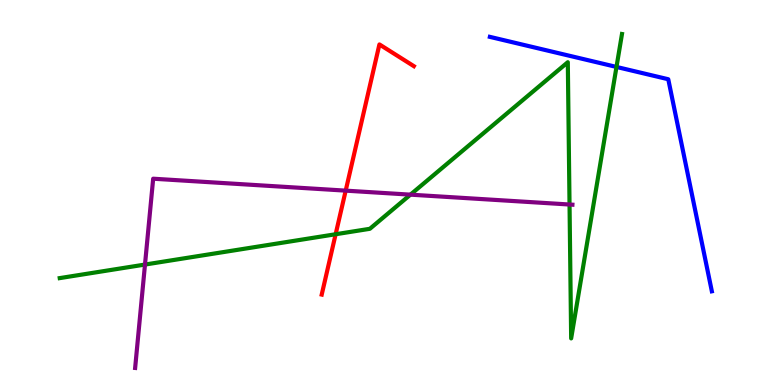[{'lines': ['blue', 'red'], 'intersections': []}, {'lines': ['green', 'red'], 'intersections': [{'x': 4.33, 'y': 3.92}]}, {'lines': ['purple', 'red'], 'intersections': [{'x': 4.46, 'y': 5.05}]}, {'lines': ['blue', 'green'], 'intersections': [{'x': 7.95, 'y': 8.26}]}, {'lines': ['blue', 'purple'], 'intersections': []}, {'lines': ['green', 'purple'], 'intersections': [{'x': 1.87, 'y': 3.13}, {'x': 5.3, 'y': 4.94}, {'x': 7.35, 'y': 4.69}]}]